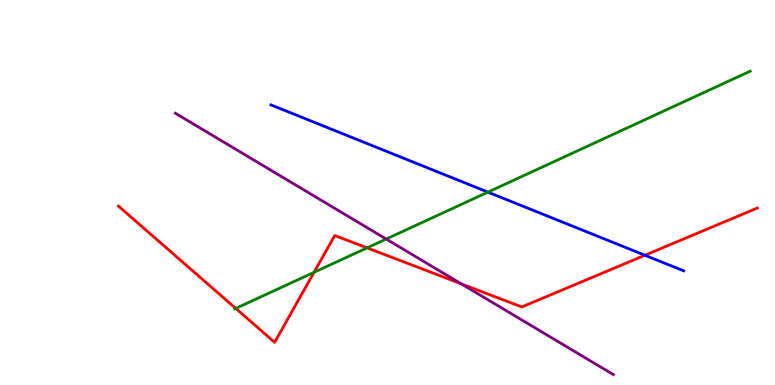[{'lines': ['blue', 'red'], 'intersections': [{'x': 8.32, 'y': 3.37}]}, {'lines': ['green', 'red'], 'intersections': [{'x': 3.04, 'y': 1.99}, {'x': 4.05, 'y': 2.93}, {'x': 4.74, 'y': 3.56}]}, {'lines': ['purple', 'red'], 'intersections': [{'x': 5.95, 'y': 2.63}]}, {'lines': ['blue', 'green'], 'intersections': [{'x': 6.3, 'y': 5.01}]}, {'lines': ['blue', 'purple'], 'intersections': []}, {'lines': ['green', 'purple'], 'intersections': [{'x': 4.98, 'y': 3.79}]}]